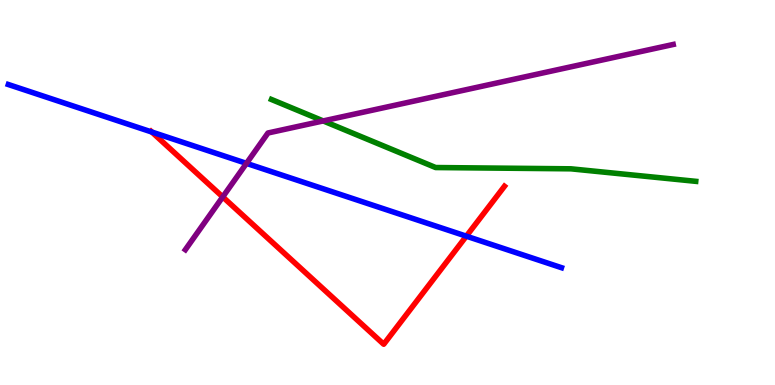[{'lines': ['blue', 'red'], 'intersections': [{'x': 1.96, 'y': 6.57}, {'x': 6.02, 'y': 3.87}]}, {'lines': ['green', 'red'], 'intersections': []}, {'lines': ['purple', 'red'], 'intersections': [{'x': 2.87, 'y': 4.89}]}, {'lines': ['blue', 'green'], 'intersections': []}, {'lines': ['blue', 'purple'], 'intersections': [{'x': 3.18, 'y': 5.76}]}, {'lines': ['green', 'purple'], 'intersections': [{'x': 4.17, 'y': 6.86}]}]